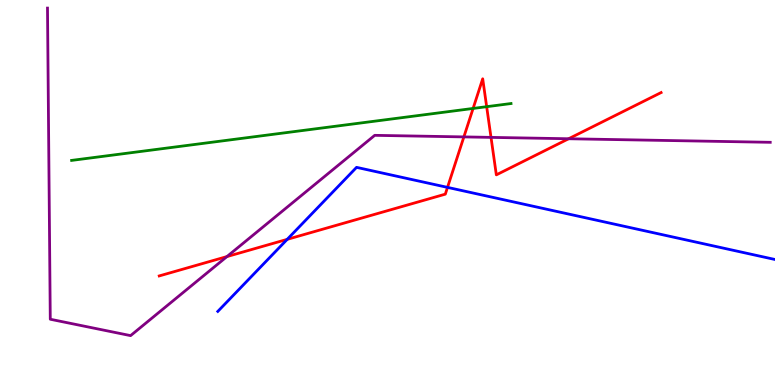[{'lines': ['blue', 'red'], 'intersections': [{'x': 3.71, 'y': 3.78}, {'x': 5.77, 'y': 5.13}]}, {'lines': ['green', 'red'], 'intersections': [{'x': 6.1, 'y': 7.18}, {'x': 6.28, 'y': 7.23}]}, {'lines': ['purple', 'red'], 'intersections': [{'x': 2.93, 'y': 3.34}, {'x': 5.99, 'y': 6.44}, {'x': 6.34, 'y': 6.43}, {'x': 7.34, 'y': 6.4}]}, {'lines': ['blue', 'green'], 'intersections': []}, {'lines': ['blue', 'purple'], 'intersections': []}, {'lines': ['green', 'purple'], 'intersections': []}]